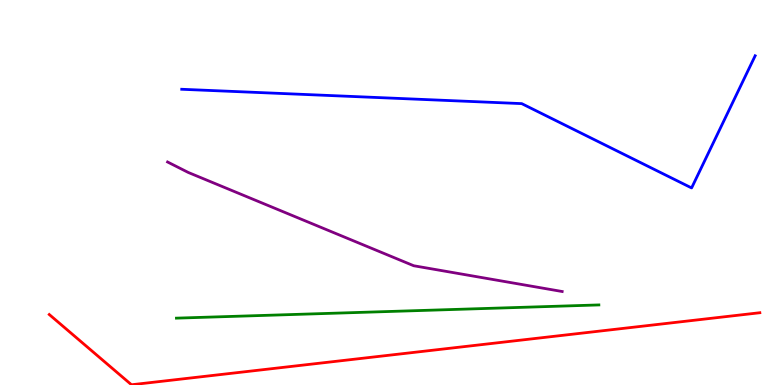[{'lines': ['blue', 'red'], 'intersections': []}, {'lines': ['green', 'red'], 'intersections': []}, {'lines': ['purple', 'red'], 'intersections': []}, {'lines': ['blue', 'green'], 'intersections': []}, {'lines': ['blue', 'purple'], 'intersections': []}, {'lines': ['green', 'purple'], 'intersections': []}]